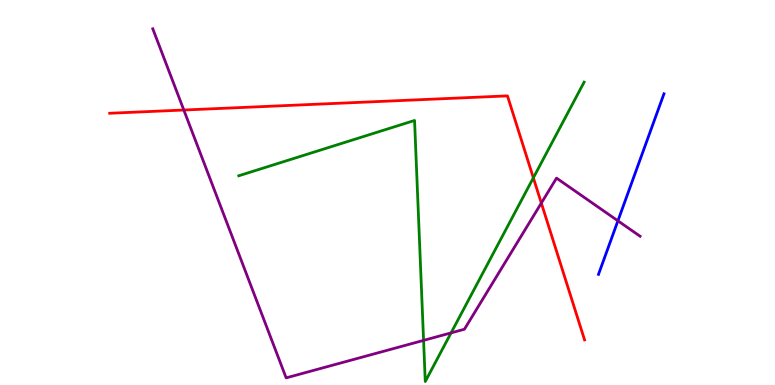[{'lines': ['blue', 'red'], 'intersections': []}, {'lines': ['green', 'red'], 'intersections': [{'x': 6.88, 'y': 5.38}]}, {'lines': ['purple', 'red'], 'intersections': [{'x': 2.37, 'y': 7.14}, {'x': 6.98, 'y': 4.73}]}, {'lines': ['blue', 'green'], 'intersections': []}, {'lines': ['blue', 'purple'], 'intersections': [{'x': 7.97, 'y': 4.26}]}, {'lines': ['green', 'purple'], 'intersections': [{'x': 5.47, 'y': 1.16}, {'x': 5.82, 'y': 1.35}]}]